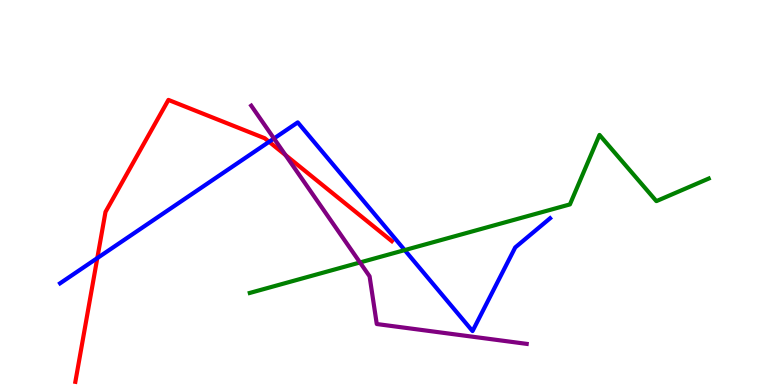[{'lines': ['blue', 'red'], 'intersections': [{'x': 1.26, 'y': 3.3}, {'x': 3.47, 'y': 6.32}]}, {'lines': ['green', 'red'], 'intersections': []}, {'lines': ['purple', 'red'], 'intersections': [{'x': 3.68, 'y': 5.97}]}, {'lines': ['blue', 'green'], 'intersections': [{'x': 5.22, 'y': 3.5}]}, {'lines': ['blue', 'purple'], 'intersections': [{'x': 3.54, 'y': 6.4}]}, {'lines': ['green', 'purple'], 'intersections': [{'x': 4.65, 'y': 3.18}]}]